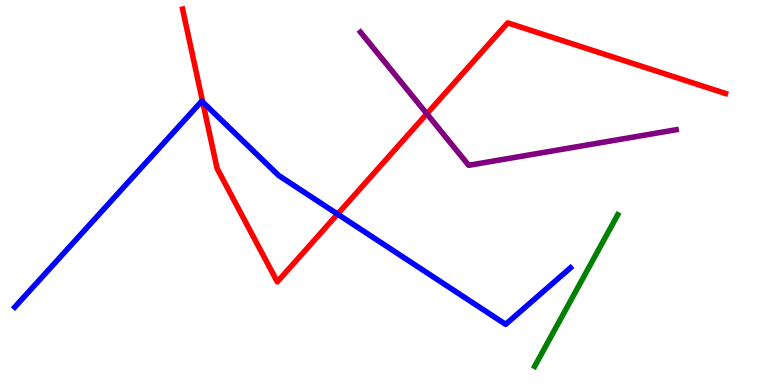[{'lines': ['blue', 'red'], 'intersections': [{'x': 2.62, 'y': 7.35}, {'x': 4.36, 'y': 4.44}]}, {'lines': ['green', 'red'], 'intersections': []}, {'lines': ['purple', 'red'], 'intersections': [{'x': 5.51, 'y': 7.04}]}, {'lines': ['blue', 'green'], 'intersections': []}, {'lines': ['blue', 'purple'], 'intersections': []}, {'lines': ['green', 'purple'], 'intersections': []}]